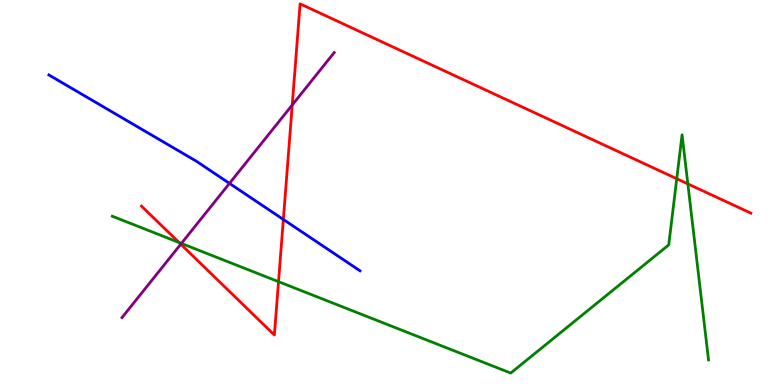[{'lines': ['blue', 'red'], 'intersections': [{'x': 3.66, 'y': 4.3}]}, {'lines': ['green', 'red'], 'intersections': [{'x': 2.31, 'y': 3.7}, {'x': 3.59, 'y': 2.68}, {'x': 8.73, 'y': 5.36}, {'x': 8.88, 'y': 5.22}]}, {'lines': ['purple', 'red'], 'intersections': [{'x': 2.33, 'y': 3.66}, {'x': 3.77, 'y': 7.27}]}, {'lines': ['blue', 'green'], 'intersections': []}, {'lines': ['blue', 'purple'], 'intersections': [{'x': 2.96, 'y': 5.24}]}, {'lines': ['green', 'purple'], 'intersections': [{'x': 2.34, 'y': 3.68}]}]